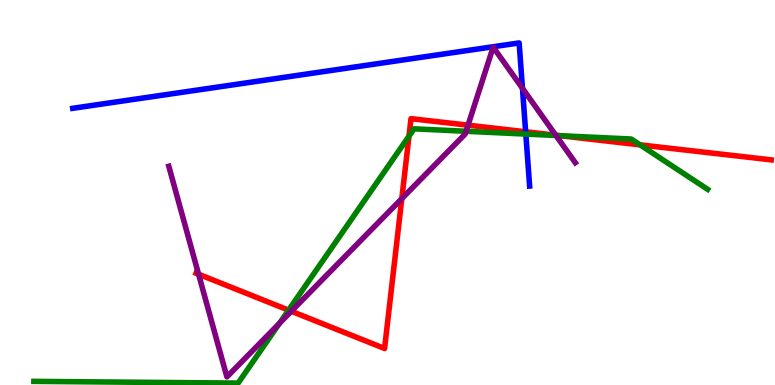[{'lines': ['blue', 'red'], 'intersections': [{'x': 6.78, 'y': 6.58}]}, {'lines': ['green', 'red'], 'intersections': [{'x': 3.72, 'y': 1.94}, {'x': 5.28, 'y': 6.46}, {'x': 7.22, 'y': 6.48}, {'x': 8.26, 'y': 6.24}]}, {'lines': ['purple', 'red'], 'intersections': [{'x': 2.56, 'y': 2.88}, {'x': 3.76, 'y': 1.92}, {'x': 5.18, 'y': 4.84}, {'x': 6.04, 'y': 6.75}, {'x': 7.17, 'y': 6.49}]}, {'lines': ['blue', 'green'], 'intersections': [{'x': 6.78, 'y': 6.52}]}, {'lines': ['blue', 'purple'], 'intersections': [{'x': 6.74, 'y': 7.71}]}, {'lines': ['green', 'purple'], 'intersections': [{'x': 3.61, 'y': 1.6}, {'x': 6.01, 'y': 6.59}, {'x': 7.17, 'y': 6.48}]}]